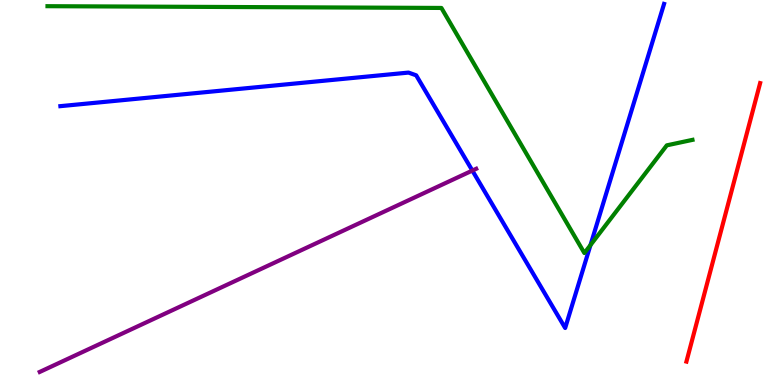[{'lines': ['blue', 'red'], 'intersections': []}, {'lines': ['green', 'red'], 'intersections': []}, {'lines': ['purple', 'red'], 'intersections': []}, {'lines': ['blue', 'green'], 'intersections': [{'x': 7.62, 'y': 3.63}]}, {'lines': ['blue', 'purple'], 'intersections': [{'x': 6.09, 'y': 5.57}]}, {'lines': ['green', 'purple'], 'intersections': []}]